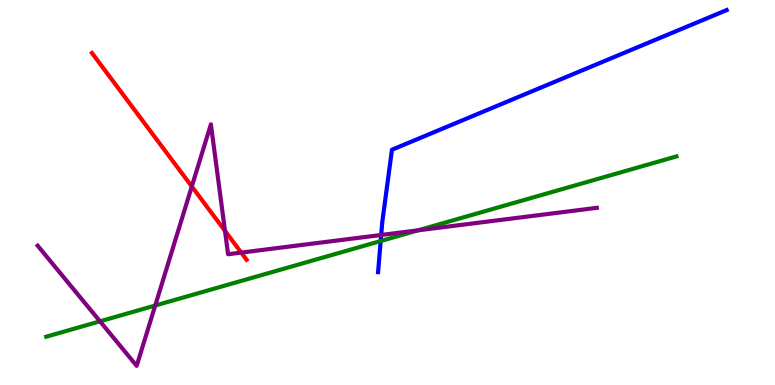[{'lines': ['blue', 'red'], 'intersections': []}, {'lines': ['green', 'red'], 'intersections': []}, {'lines': ['purple', 'red'], 'intersections': [{'x': 2.47, 'y': 5.16}, {'x': 2.9, 'y': 4.0}, {'x': 3.11, 'y': 3.44}]}, {'lines': ['blue', 'green'], 'intersections': [{'x': 4.91, 'y': 3.74}]}, {'lines': ['blue', 'purple'], 'intersections': [{'x': 4.92, 'y': 3.9}]}, {'lines': ['green', 'purple'], 'intersections': [{'x': 1.29, 'y': 1.65}, {'x': 2.0, 'y': 2.06}, {'x': 5.39, 'y': 4.02}]}]